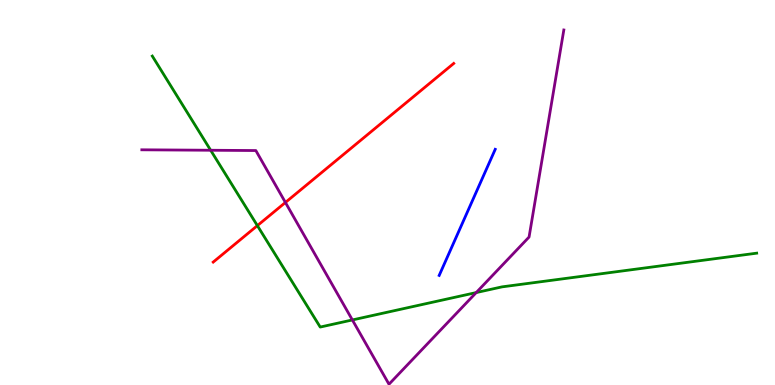[{'lines': ['blue', 'red'], 'intersections': []}, {'lines': ['green', 'red'], 'intersections': [{'x': 3.32, 'y': 4.14}]}, {'lines': ['purple', 'red'], 'intersections': [{'x': 3.68, 'y': 4.74}]}, {'lines': ['blue', 'green'], 'intersections': []}, {'lines': ['blue', 'purple'], 'intersections': []}, {'lines': ['green', 'purple'], 'intersections': [{'x': 2.72, 'y': 6.1}, {'x': 4.55, 'y': 1.69}, {'x': 6.14, 'y': 2.4}]}]